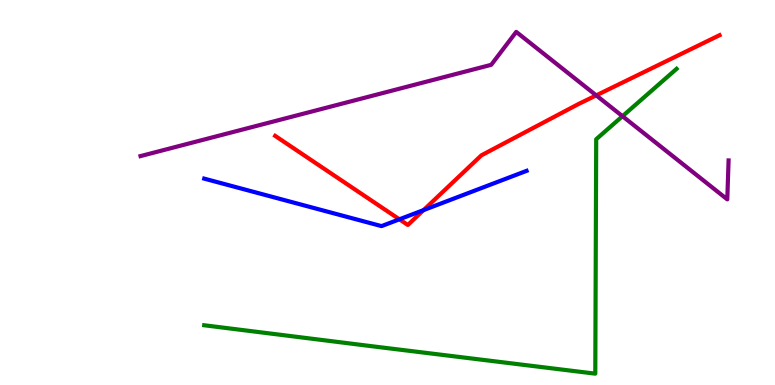[{'lines': ['blue', 'red'], 'intersections': [{'x': 5.15, 'y': 4.3}, {'x': 5.47, 'y': 4.54}]}, {'lines': ['green', 'red'], 'intersections': []}, {'lines': ['purple', 'red'], 'intersections': [{'x': 7.69, 'y': 7.52}]}, {'lines': ['blue', 'green'], 'intersections': []}, {'lines': ['blue', 'purple'], 'intersections': []}, {'lines': ['green', 'purple'], 'intersections': [{'x': 8.03, 'y': 6.98}]}]